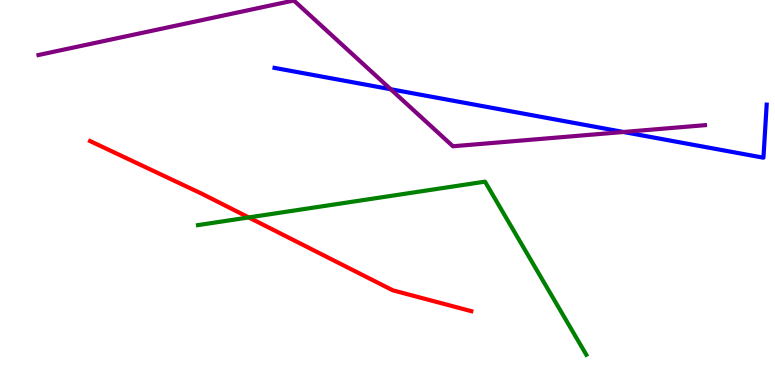[{'lines': ['blue', 'red'], 'intersections': []}, {'lines': ['green', 'red'], 'intersections': [{'x': 3.21, 'y': 4.35}]}, {'lines': ['purple', 'red'], 'intersections': []}, {'lines': ['blue', 'green'], 'intersections': []}, {'lines': ['blue', 'purple'], 'intersections': [{'x': 5.04, 'y': 7.68}, {'x': 8.04, 'y': 6.57}]}, {'lines': ['green', 'purple'], 'intersections': []}]